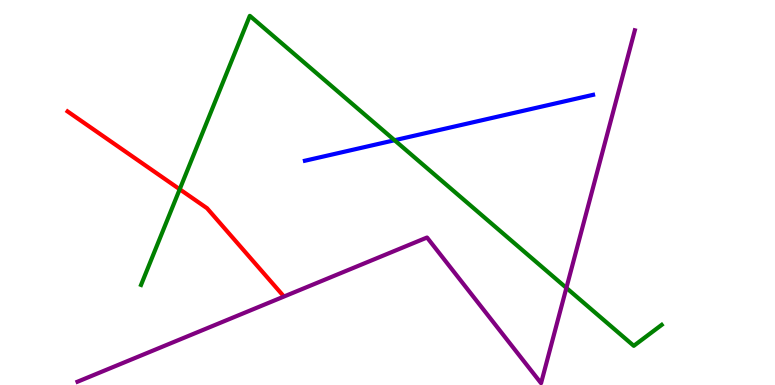[{'lines': ['blue', 'red'], 'intersections': []}, {'lines': ['green', 'red'], 'intersections': [{'x': 2.32, 'y': 5.08}]}, {'lines': ['purple', 'red'], 'intersections': []}, {'lines': ['blue', 'green'], 'intersections': [{'x': 5.09, 'y': 6.36}]}, {'lines': ['blue', 'purple'], 'intersections': []}, {'lines': ['green', 'purple'], 'intersections': [{'x': 7.31, 'y': 2.52}]}]